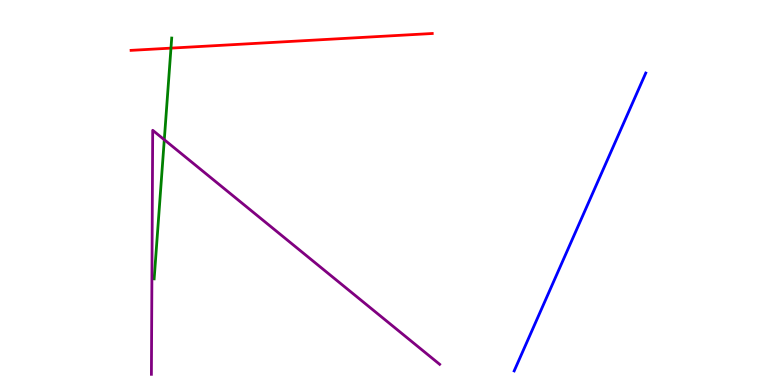[{'lines': ['blue', 'red'], 'intersections': []}, {'lines': ['green', 'red'], 'intersections': [{'x': 2.21, 'y': 8.75}]}, {'lines': ['purple', 'red'], 'intersections': []}, {'lines': ['blue', 'green'], 'intersections': []}, {'lines': ['blue', 'purple'], 'intersections': []}, {'lines': ['green', 'purple'], 'intersections': [{'x': 2.12, 'y': 6.37}]}]